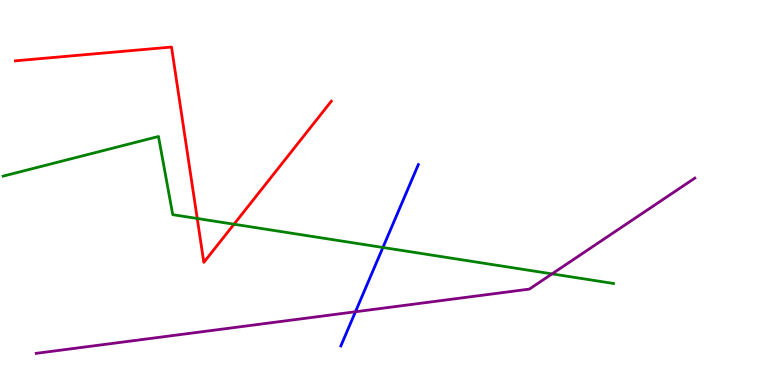[{'lines': ['blue', 'red'], 'intersections': []}, {'lines': ['green', 'red'], 'intersections': [{'x': 2.55, 'y': 4.32}, {'x': 3.02, 'y': 4.18}]}, {'lines': ['purple', 'red'], 'intersections': []}, {'lines': ['blue', 'green'], 'intersections': [{'x': 4.94, 'y': 3.57}]}, {'lines': ['blue', 'purple'], 'intersections': [{'x': 4.59, 'y': 1.9}]}, {'lines': ['green', 'purple'], 'intersections': [{'x': 7.12, 'y': 2.89}]}]